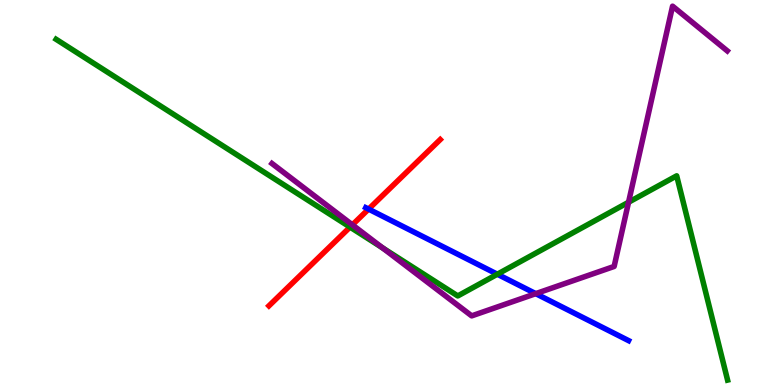[{'lines': ['blue', 'red'], 'intersections': [{'x': 4.76, 'y': 4.57}]}, {'lines': ['green', 'red'], 'intersections': [{'x': 4.52, 'y': 4.1}]}, {'lines': ['purple', 'red'], 'intersections': [{'x': 4.55, 'y': 4.16}]}, {'lines': ['blue', 'green'], 'intersections': [{'x': 6.42, 'y': 2.88}]}, {'lines': ['blue', 'purple'], 'intersections': [{'x': 6.91, 'y': 2.37}]}, {'lines': ['green', 'purple'], 'intersections': [{'x': 4.94, 'y': 3.56}, {'x': 8.11, 'y': 4.75}]}]